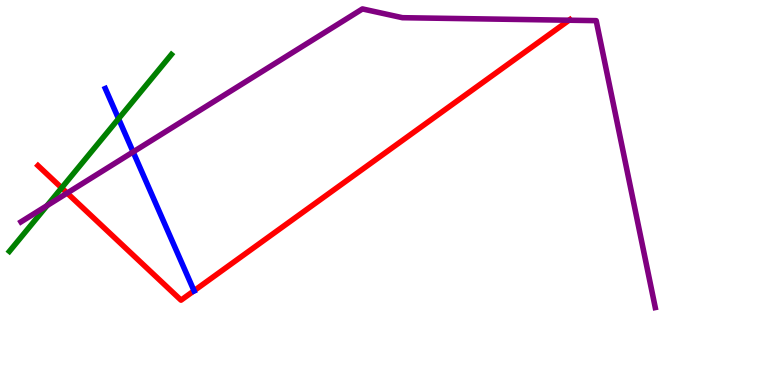[{'lines': ['blue', 'red'], 'intersections': [{'x': 2.5, 'y': 2.45}]}, {'lines': ['green', 'red'], 'intersections': [{'x': 0.795, 'y': 5.12}]}, {'lines': ['purple', 'red'], 'intersections': [{'x': 0.866, 'y': 4.99}, {'x': 7.34, 'y': 9.47}]}, {'lines': ['blue', 'green'], 'intersections': [{'x': 1.53, 'y': 6.92}]}, {'lines': ['blue', 'purple'], 'intersections': [{'x': 1.72, 'y': 6.05}]}, {'lines': ['green', 'purple'], 'intersections': [{'x': 0.607, 'y': 4.66}]}]